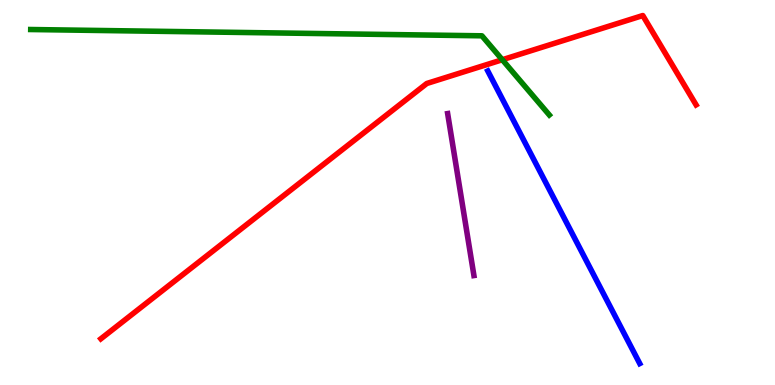[{'lines': ['blue', 'red'], 'intersections': []}, {'lines': ['green', 'red'], 'intersections': [{'x': 6.48, 'y': 8.45}]}, {'lines': ['purple', 'red'], 'intersections': []}, {'lines': ['blue', 'green'], 'intersections': []}, {'lines': ['blue', 'purple'], 'intersections': []}, {'lines': ['green', 'purple'], 'intersections': []}]